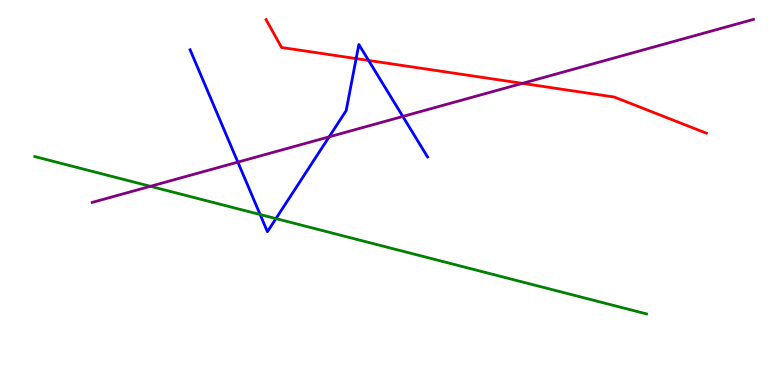[{'lines': ['blue', 'red'], 'intersections': [{'x': 4.6, 'y': 8.48}, {'x': 4.76, 'y': 8.43}]}, {'lines': ['green', 'red'], 'intersections': []}, {'lines': ['purple', 'red'], 'intersections': [{'x': 6.74, 'y': 7.83}]}, {'lines': ['blue', 'green'], 'intersections': [{'x': 3.36, 'y': 4.43}, {'x': 3.56, 'y': 4.32}]}, {'lines': ['blue', 'purple'], 'intersections': [{'x': 3.07, 'y': 5.79}, {'x': 4.25, 'y': 6.45}, {'x': 5.2, 'y': 6.98}]}, {'lines': ['green', 'purple'], 'intersections': [{'x': 1.94, 'y': 5.16}]}]